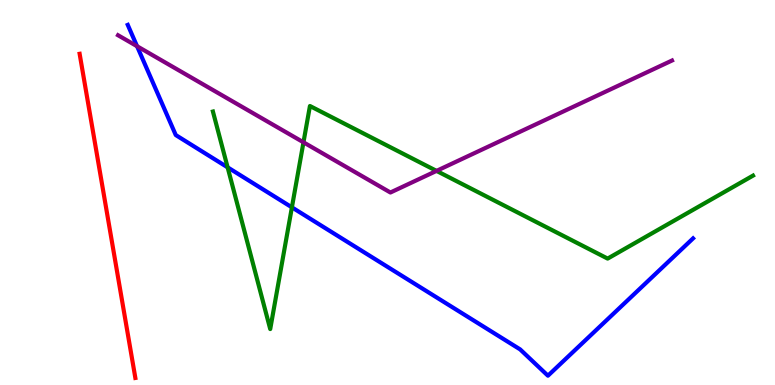[{'lines': ['blue', 'red'], 'intersections': []}, {'lines': ['green', 'red'], 'intersections': []}, {'lines': ['purple', 'red'], 'intersections': []}, {'lines': ['blue', 'green'], 'intersections': [{'x': 2.94, 'y': 5.65}, {'x': 3.77, 'y': 4.61}]}, {'lines': ['blue', 'purple'], 'intersections': [{'x': 1.77, 'y': 8.8}]}, {'lines': ['green', 'purple'], 'intersections': [{'x': 3.92, 'y': 6.3}, {'x': 5.63, 'y': 5.56}]}]